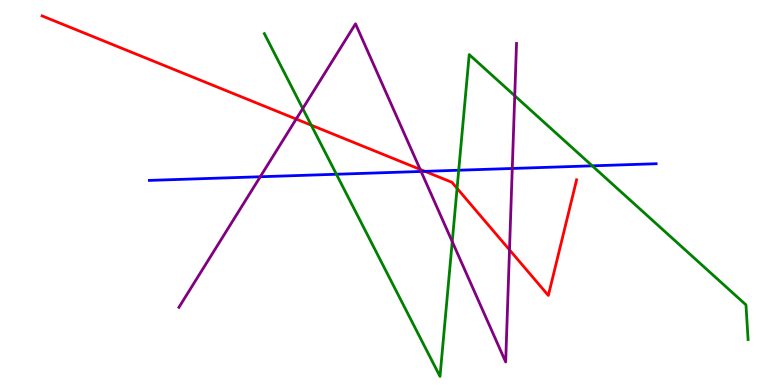[{'lines': ['blue', 'red'], 'intersections': [{'x': 5.48, 'y': 5.55}]}, {'lines': ['green', 'red'], 'intersections': [{'x': 4.02, 'y': 6.75}, {'x': 5.9, 'y': 5.11}]}, {'lines': ['purple', 'red'], 'intersections': [{'x': 3.82, 'y': 6.91}, {'x': 5.42, 'y': 5.6}, {'x': 6.57, 'y': 3.51}]}, {'lines': ['blue', 'green'], 'intersections': [{'x': 4.34, 'y': 5.47}, {'x': 5.92, 'y': 5.58}, {'x': 7.64, 'y': 5.69}]}, {'lines': ['blue', 'purple'], 'intersections': [{'x': 3.36, 'y': 5.41}, {'x': 5.43, 'y': 5.55}, {'x': 6.61, 'y': 5.62}]}, {'lines': ['green', 'purple'], 'intersections': [{'x': 3.91, 'y': 7.18}, {'x': 5.84, 'y': 3.72}, {'x': 6.64, 'y': 7.51}]}]